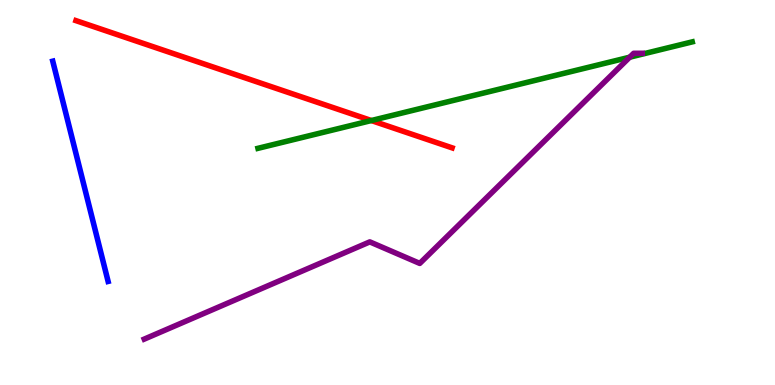[{'lines': ['blue', 'red'], 'intersections': []}, {'lines': ['green', 'red'], 'intersections': [{'x': 4.79, 'y': 6.87}]}, {'lines': ['purple', 'red'], 'intersections': []}, {'lines': ['blue', 'green'], 'intersections': []}, {'lines': ['blue', 'purple'], 'intersections': []}, {'lines': ['green', 'purple'], 'intersections': [{'x': 8.13, 'y': 8.51}]}]